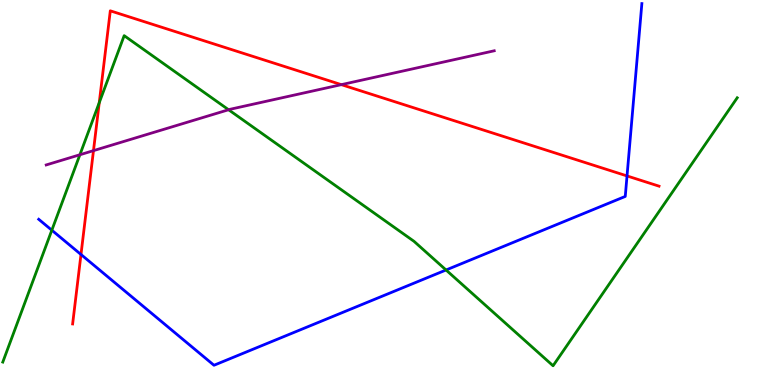[{'lines': ['blue', 'red'], 'intersections': [{'x': 1.04, 'y': 3.39}, {'x': 8.09, 'y': 5.43}]}, {'lines': ['green', 'red'], 'intersections': [{'x': 1.28, 'y': 7.33}]}, {'lines': ['purple', 'red'], 'intersections': [{'x': 1.21, 'y': 6.09}, {'x': 4.4, 'y': 7.8}]}, {'lines': ['blue', 'green'], 'intersections': [{'x': 0.669, 'y': 4.02}, {'x': 5.76, 'y': 2.99}]}, {'lines': ['blue', 'purple'], 'intersections': []}, {'lines': ['green', 'purple'], 'intersections': [{'x': 1.03, 'y': 5.98}, {'x': 2.95, 'y': 7.15}]}]